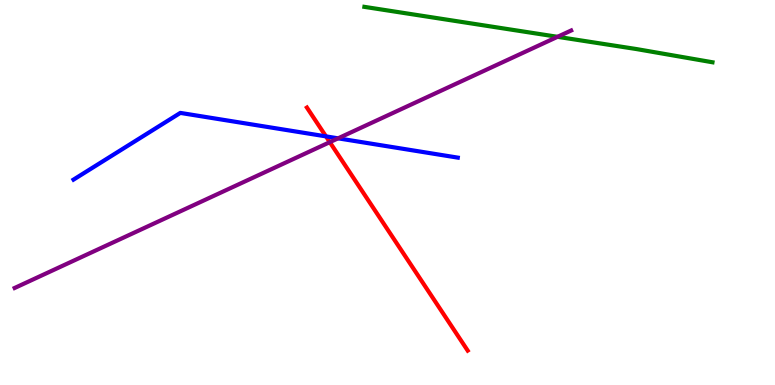[{'lines': ['blue', 'red'], 'intersections': [{'x': 4.21, 'y': 6.46}]}, {'lines': ['green', 'red'], 'intersections': []}, {'lines': ['purple', 'red'], 'intersections': [{'x': 4.26, 'y': 6.31}]}, {'lines': ['blue', 'green'], 'intersections': []}, {'lines': ['blue', 'purple'], 'intersections': [{'x': 4.36, 'y': 6.41}]}, {'lines': ['green', 'purple'], 'intersections': [{'x': 7.19, 'y': 9.04}]}]